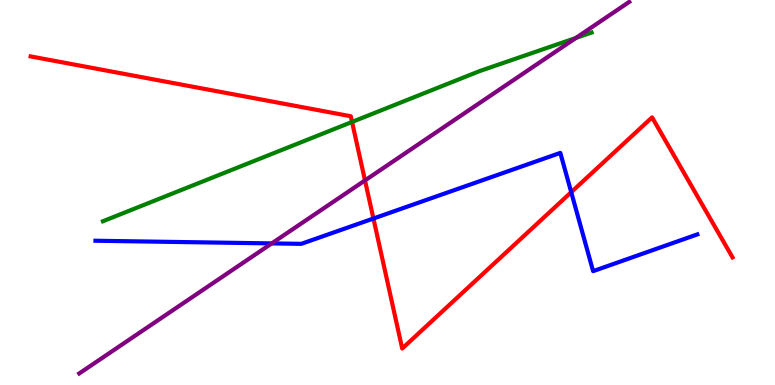[{'lines': ['blue', 'red'], 'intersections': [{'x': 4.82, 'y': 4.32}, {'x': 7.37, 'y': 5.01}]}, {'lines': ['green', 'red'], 'intersections': [{'x': 4.54, 'y': 6.83}]}, {'lines': ['purple', 'red'], 'intersections': [{'x': 4.71, 'y': 5.31}]}, {'lines': ['blue', 'green'], 'intersections': []}, {'lines': ['blue', 'purple'], 'intersections': [{'x': 3.51, 'y': 3.68}]}, {'lines': ['green', 'purple'], 'intersections': [{'x': 7.43, 'y': 9.01}]}]